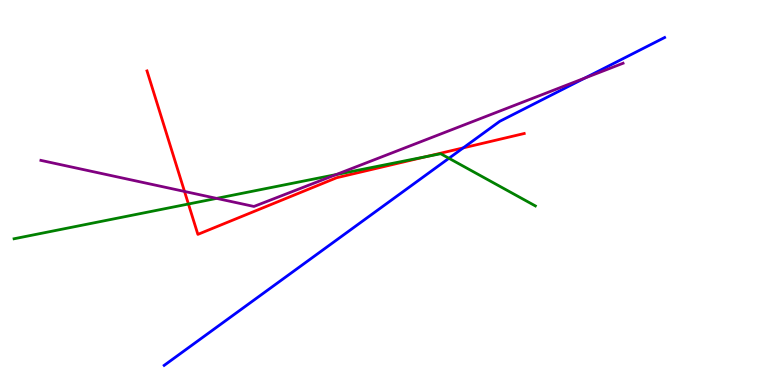[{'lines': ['blue', 'red'], 'intersections': [{'x': 5.98, 'y': 6.16}]}, {'lines': ['green', 'red'], 'intersections': [{'x': 2.43, 'y': 4.7}, {'x': 5.5, 'y': 5.93}]}, {'lines': ['purple', 'red'], 'intersections': [{'x': 2.38, 'y': 5.03}]}, {'lines': ['blue', 'green'], 'intersections': [{'x': 5.79, 'y': 5.89}]}, {'lines': ['blue', 'purple'], 'intersections': [{'x': 7.55, 'y': 7.97}]}, {'lines': ['green', 'purple'], 'intersections': [{'x': 2.8, 'y': 4.85}, {'x': 4.34, 'y': 5.47}]}]